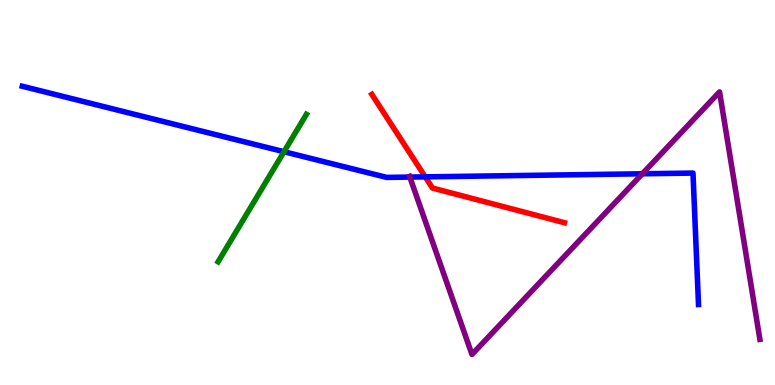[{'lines': ['blue', 'red'], 'intersections': [{'x': 5.49, 'y': 5.41}]}, {'lines': ['green', 'red'], 'intersections': []}, {'lines': ['purple', 'red'], 'intersections': []}, {'lines': ['blue', 'green'], 'intersections': [{'x': 3.66, 'y': 6.06}]}, {'lines': ['blue', 'purple'], 'intersections': [{'x': 5.29, 'y': 5.4}, {'x': 8.29, 'y': 5.49}]}, {'lines': ['green', 'purple'], 'intersections': []}]